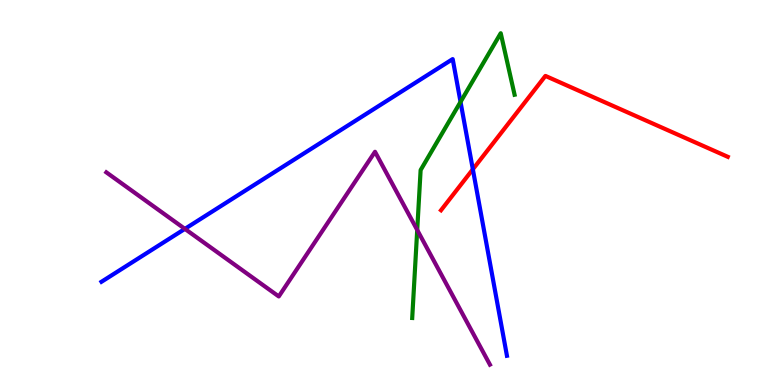[{'lines': ['blue', 'red'], 'intersections': [{'x': 6.1, 'y': 5.6}]}, {'lines': ['green', 'red'], 'intersections': []}, {'lines': ['purple', 'red'], 'intersections': []}, {'lines': ['blue', 'green'], 'intersections': [{'x': 5.94, 'y': 7.35}]}, {'lines': ['blue', 'purple'], 'intersections': [{'x': 2.39, 'y': 4.06}]}, {'lines': ['green', 'purple'], 'intersections': [{'x': 5.38, 'y': 4.03}]}]